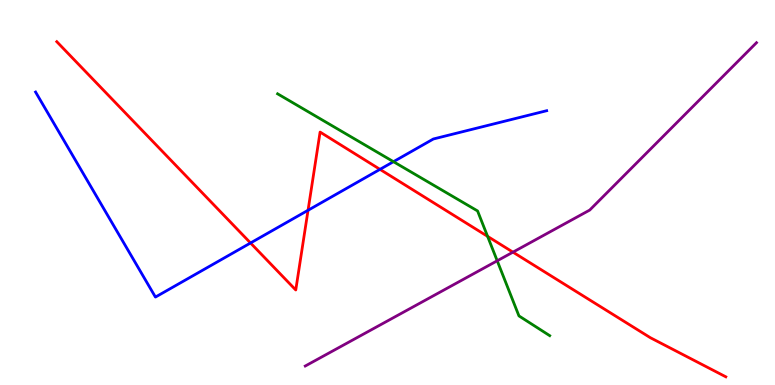[{'lines': ['blue', 'red'], 'intersections': [{'x': 3.23, 'y': 3.69}, {'x': 3.97, 'y': 4.54}, {'x': 4.9, 'y': 5.6}]}, {'lines': ['green', 'red'], 'intersections': [{'x': 6.29, 'y': 3.86}]}, {'lines': ['purple', 'red'], 'intersections': [{'x': 6.62, 'y': 3.45}]}, {'lines': ['blue', 'green'], 'intersections': [{'x': 5.08, 'y': 5.8}]}, {'lines': ['blue', 'purple'], 'intersections': []}, {'lines': ['green', 'purple'], 'intersections': [{'x': 6.42, 'y': 3.23}]}]